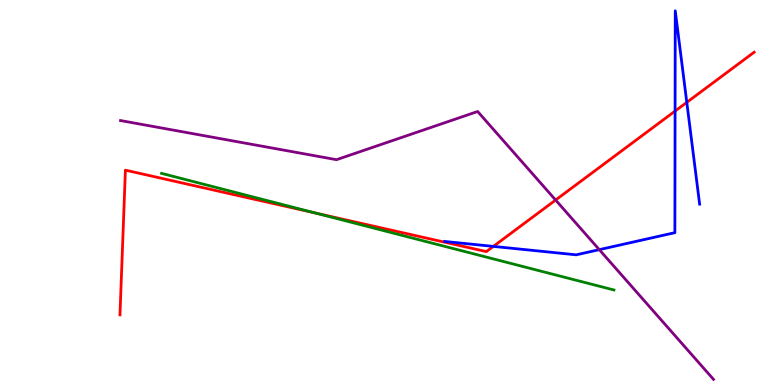[{'lines': ['blue', 'red'], 'intersections': [{'x': 6.37, 'y': 3.6}, {'x': 8.71, 'y': 7.11}, {'x': 8.86, 'y': 7.34}]}, {'lines': ['green', 'red'], 'intersections': [{'x': 4.07, 'y': 4.47}]}, {'lines': ['purple', 'red'], 'intersections': [{'x': 7.17, 'y': 4.8}]}, {'lines': ['blue', 'green'], 'intersections': []}, {'lines': ['blue', 'purple'], 'intersections': [{'x': 7.73, 'y': 3.52}]}, {'lines': ['green', 'purple'], 'intersections': []}]